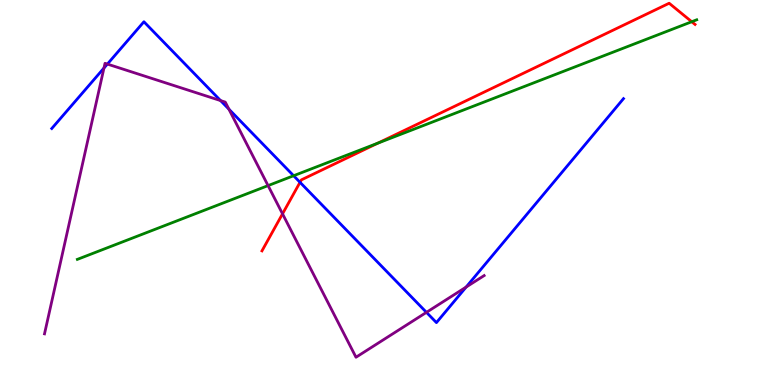[{'lines': ['blue', 'red'], 'intersections': [{'x': 3.87, 'y': 5.26}]}, {'lines': ['green', 'red'], 'intersections': [{'x': 4.88, 'y': 6.28}, {'x': 8.93, 'y': 9.44}]}, {'lines': ['purple', 'red'], 'intersections': [{'x': 3.65, 'y': 4.45}]}, {'lines': ['blue', 'green'], 'intersections': [{'x': 3.79, 'y': 5.44}]}, {'lines': ['blue', 'purple'], 'intersections': [{'x': 1.34, 'y': 8.23}, {'x': 1.39, 'y': 8.34}, {'x': 2.85, 'y': 7.39}, {'x': 2.95, 'y': 7.16}, {'x': 5.5, 'y': 1.89}, {'x': 6.01, 'y': 2.54}]}, {'lines': ['green', 'purple'], 'intersections': [{'x': 3.46, 'y': 5.18}]}]